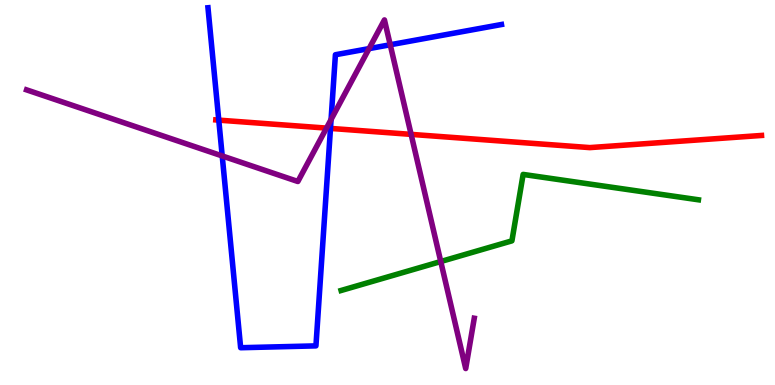[{'lines': ['blue', 'red'], 'intersections': [{'x': 2.82, 'y': 6.88}, {'x': 4.26, 'y': 6.66}]}, {'lines': ['green', 'red'], 'intersections': []}, {'lines': ['purple', 'red'], 'intersections': [{'x': 4.21, 'y': 6.67}, {'x': 5.3, 'y': 6.51}]}, {'lines': ['blue', 'green'], 'intersections': []}, {'lines': ['blue', 'purple'], 'intersections': [{'x': 2.87, 'y': 5.95}, {'x': 4.27, 'y': 6.9}, {'x': 4.76, 'y': 8.74}, {'x': 5.04, 'y': 8.84}]}, {'lines': ['green', 'purple'], 'intersections': [{'x': 5.69, 'y': 3.21}]}]